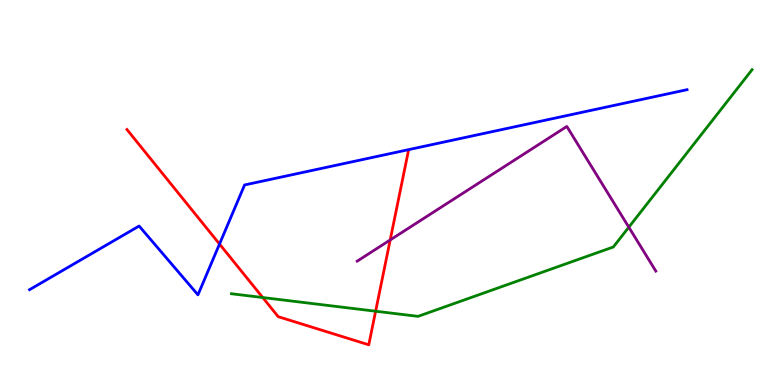[{'lines': ['blue', 'red'], 'intersections': [{'x': 2.83, 'y': 3.66}]}, {'lines': ['green', 'red'], 'intersections': [{'x': 3.39, 'y': 2.27}, {'x': 4.85, 'y': 1.92}]}, {'lines': ['purple', 'red'], 'intersections': [{'x': 5.03, 'y': 3.77}]}, {'lines': ['blue', 'green'], 'intersections': []}, {'lines': ['blue', 'purple'], 'intersections': []}, {'lines': ['green', 'purple'], 'intersections': [{'x': 8.11, 'y': 4.1}]}]